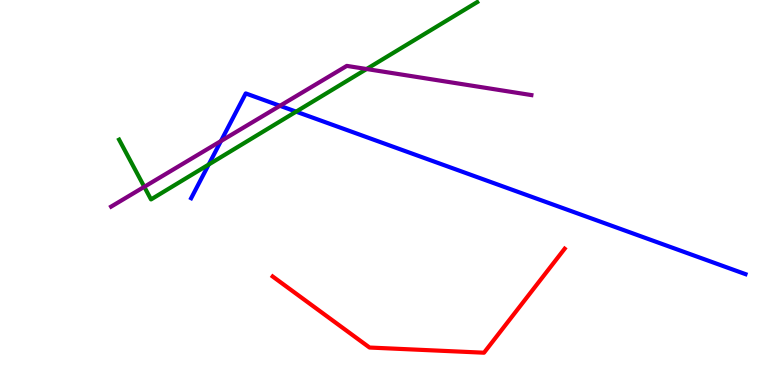[{'lines': ['blue', 'red'], 'intersections': []}, {'lines': ['green', 'red'], 'intersections': []}, {'lines': ['purple', 'red'], 'intersections': []}, {'lines': ['blue', 'green'], 'intersections': [{'x': 2.69, 'y': 5.73}, {'x': 3.82, 'y': 7.1}]}, {'lines': ['blue', 'purple'], 'intersections': [{'x': 2.85, 'y': 6.34}, {'x': 3.61, 'y': 7.25}]}, {'lines': ['green', 'purple'], 'intersections': [{'x': 1.86, 'y': 5.15}, {'x': 4.73, 'y': 8.21}]}]